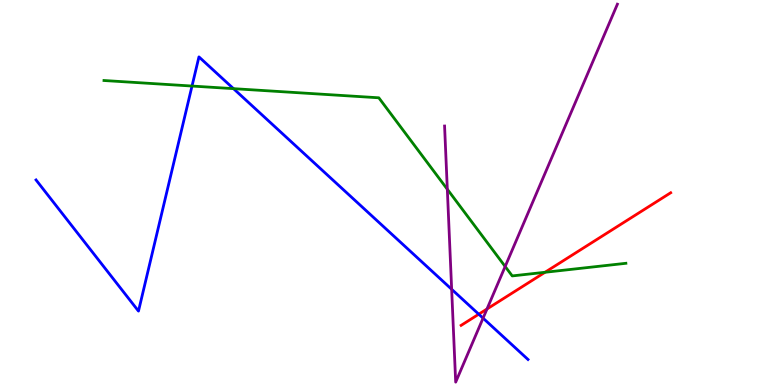[{'lines': ['blue', 'red'], 'intersections': [{'x': 6.18, 'y': 1.84}]}, {'lines': ['green', 'red'], 'intersections': [{'x': 7.03, 'y': 2.93}]}, {'lines': ['purple', 'red'], 'intersections': [{'x': 6.28, 'y': 1.97}]}, {'lines': ['blue', 'green'], 'intersections': [{'x': 2.48, 'y': 7.77}, {'x': 3.01, 'y': 7.7}]}, {'lines': ['blue', 'purple'], 'intersections': [{'x': 5.83, 'y': 2.49}, {'x': 6.23, 'y': 1.74}]}, {'lines': ['green', 'purple'], 'intersections': [{'x': 5.77, 'y': 5.08}, {'x': 6.52, 'y': 3.08}]}]